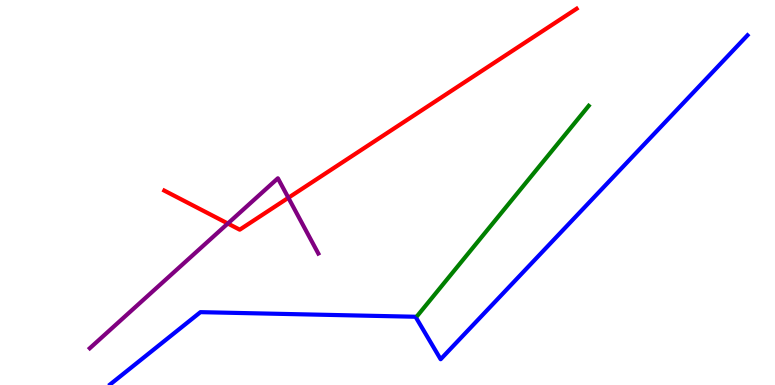[{'lines': ['blue', 'red'], 'intersections': []}, {'lines': ['green', 'red'], 'intersections': []}, {'lines': ['purple', 'red'], 'intersections': [{'x': 2.94, 'y': 4.19}, {'x': 3.72, 'y': 4.86}]}, {'lines': ['blue', 'green'], 'intersections': []}, {'lines': ['blue', 'purple'], 'intersections': []}, {'lines': ['green', 'purple'], 'intersections': []}]